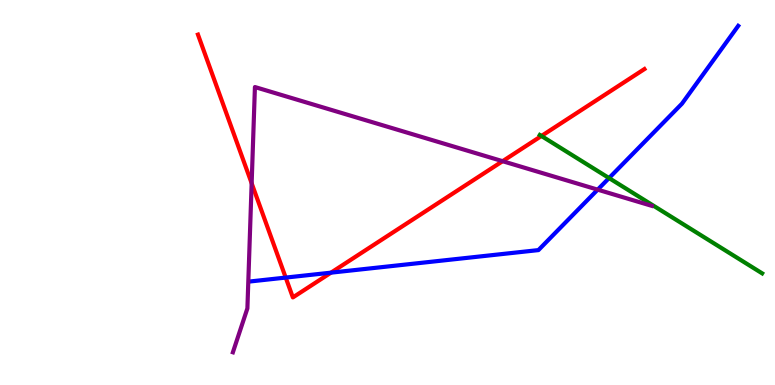[{'lines': ['blue', 'red'], 'intersections': [{'x': 3.69, 'y': 2.79}, {'x': 4.27, 'y': 2.92}]}, {'lines': ['green', 'red'], 'intersections': [{'x': 6.99, 'y': 6.47}]}, {'lines': ['purple', 'red'], 'intersections': [{'x': 3.25, 'y': 5.24}, {'x': 6.49, 'y': 5.81}]}, {'lines': ['blue', 'green'], 'intersections': [{'x': 7.86, 'y': 5.38}]}, {'lines': ['blue', 'purple'], 'intersections': [{'x': 7.71, 'y': 5.07}]}, {'lines': ['green', 'purple'], 'intersections': []}]